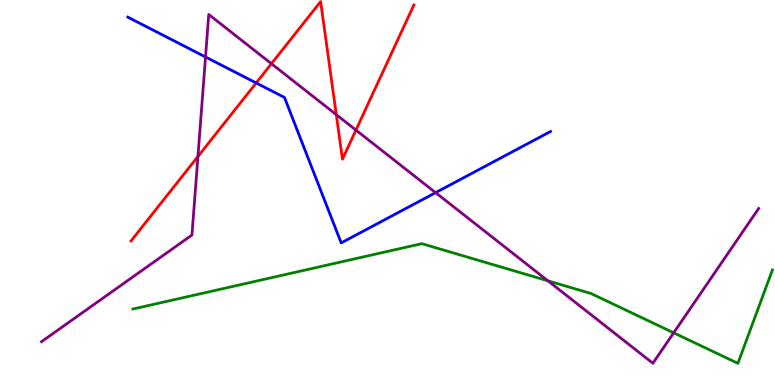[{'lines': ['blue', 'red'], 'intersections': [{'x': 3.31, 'y': 7.85}]}, {'lines': ['green', 'red'], 'intersections': []}, {'lines': ['purple', 'red'], 'intersections': [{'x': 2.55, 'y': 5.94}, {'x': 3.5, 'y': 8.35}, {'x': 4.34, 'y': 7.02}, {'x': 4.59, 'y': 6.62}]}, {'lines': ['blue', 'green'], 'intersections': []}, {'lines': ['blue', 'purple'], 'intersections': [{'x': 2.65, 'y': 8.52}, {'x': 5.62, 'y': 5.0}]}, {'lines': ['green', 'purple'], 'intersections': [{'x': 7.07, 'y': 2.71}, {'x': 8.69, 'y': 1.36}]}]